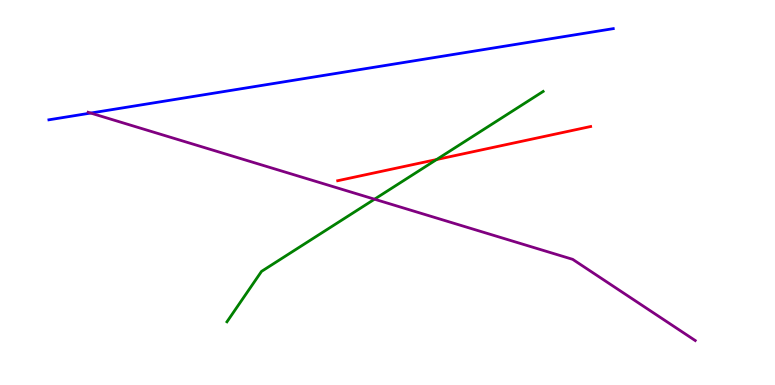[{'lines': ['blue', 'red'], 'intersections': []}, {'lines': ['green', 'red'], 'intersections': [{'x': 5.63, 'y': 5.86}]}, {'lines': ['purple', 'red'], 'intersections': []}, {'lines': ['blue', 'green'], 'intersections': []}, {'lines': ['blue', 'purple'], 'intersections': [{'x': 1.17, 'y': 7.06}]}, {'lines': ['green', 'purple'], 'intersections': [{'x': 4.83, 'y': 4.83}]}]